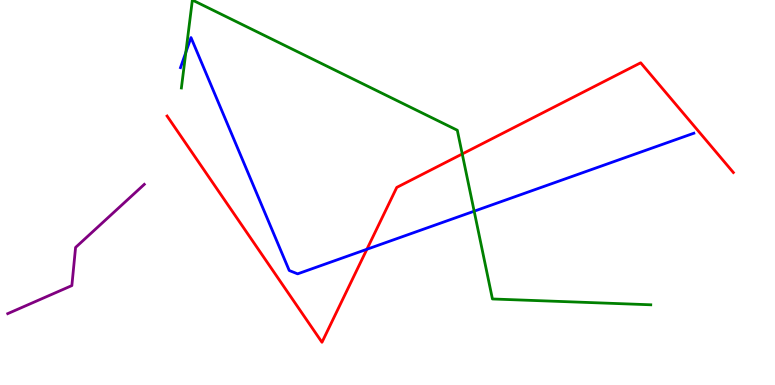[{'lines': ['blue', 'red'], 'intersections': [{'x': 4.73, 'y': 3.53}]}, {'lines': ['green', 'red'], 'intersections': [{'x': 5.96, 'y': 6.0}]}, {'lines': ['purple', 'red'], 'intersections': []}, {'lines': ['blue', 'green'], 'intersections': [{'x': 2.4, 'y': 8.64}, {'x': 6.12, 'y': 4.51}]}, {'lines': ['blue', 'purple'], 'intersections': []}, {'lines': ['green', 'purple'], 'intersections': []}]